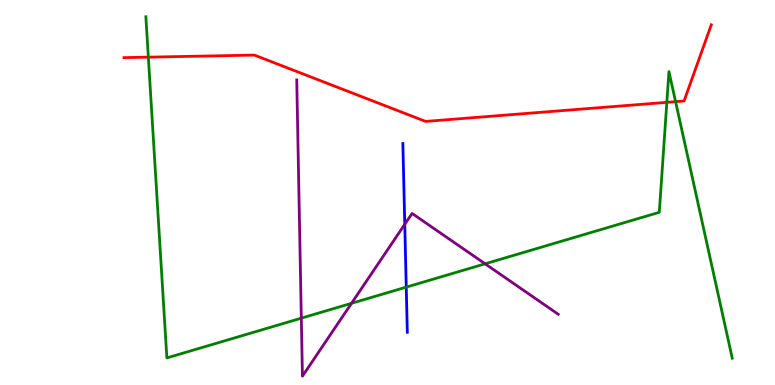[{'lines': ['blue', 'red'], 'intersections': []}, {'lines': ['green', 'red'], 'intersections': [{'x': 1.91, 'y': 8.52}, {'x': 8.6, 'y': 7.34}, {'x': 8.72, 'y': 7.36}]}, {'lines': ['purple', 'red'], 'intersections': []}, {'lines': ['blue', 'green'], 'intersections': [{'x': 5.24, 'y': 2.54}]}, {'lines': ['blue', 'purple'], 'intersections': [{'x': 5.22, 'y': 4.17}]}, {'lines': ['green', 'purple'], 'intersections': [{'x': 3.89, 'y': 1.74}, {'x': 4.54, 'y': 2.12}, {'x': 6.26, 'y': 3.15}]}]